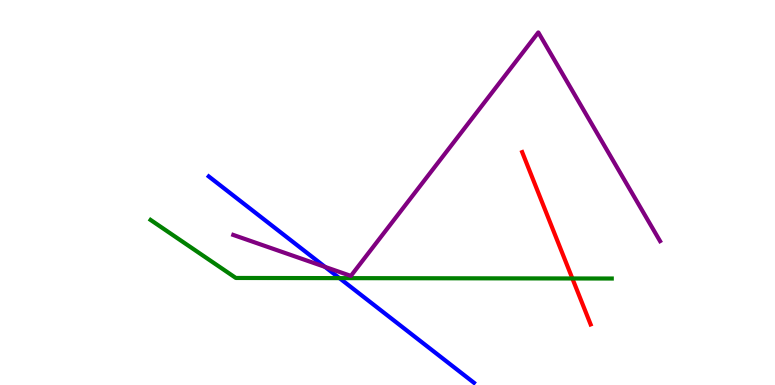[{'lines': ['blue', 'red'], 'intersections': []}, {'lines': ['green', 'red'], 'intersections': [{'x': 7.39, 'y': 2.77}]}, {'lines': ['purple', 'red'], 'intersections': []}, {'lines': ['blue', 'green'], 'intersections': [{'x': 4.38, 'y': 2.78}]}, {'lines': ['blue', 'purple'], 'intersections': [{'x': 4.19, 'y': 3.07}]}, {'lines': ['green', 'purple'], 'intersections': []}]